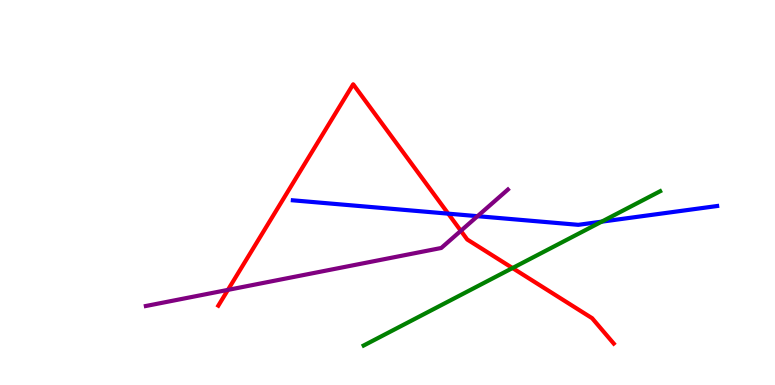[{'lines': ['blue', 'red'], 'intersections': [{'x': 5.78, 'y': 4.45}]}, {'lines': ['green', 'red'], 'intersections': [{'x': 6.61, 'y': 3.04}]}, {'lines': ['purple', 'red'], 'intersections': [{'x': 2.94, 'y': 2.47}, {'x': 5.95, 'y': 4.0}]}, {'lines': ['blue', 'green'], 'intersections': [{'x': 7.76, 'y': 4.24}]}, {'lines': ['blue', 'purple'], 'intersections': [{'x': 6.16, 'y': 4.39}]}, {'lines': ['green', 'purple'], 'intersections': []}]